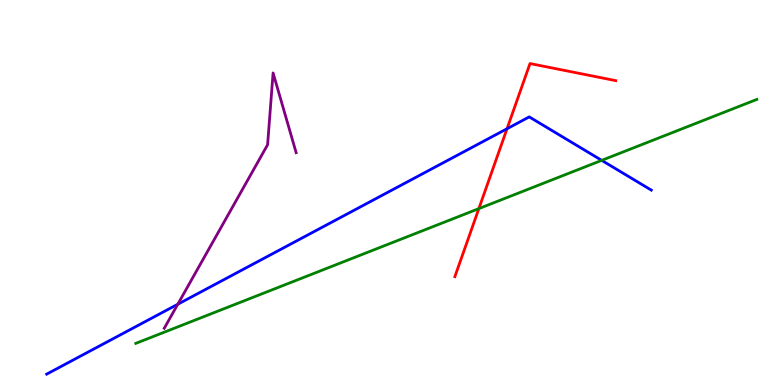[{'lines': ['blue', 'red'], 'intersections': [{'x': 6.54, 'y': 6.66}]}, {'lines': ['green', 'red'], 'intersections': [{'x': 6.18, 'y': 4.58}]}, {'lines': ['purple', 'red'], 'intersections': []}, {'lines': ['blue', 'green'], 'intersections': [{'x': 7.76, 'y': 5.83}]}, {'lines': ['blue', 'purple'], 'intersections': [{'x': 2.29, 'y': 2.1}]}, {'lines': ['green', 'purple'], 'intersections': []}]